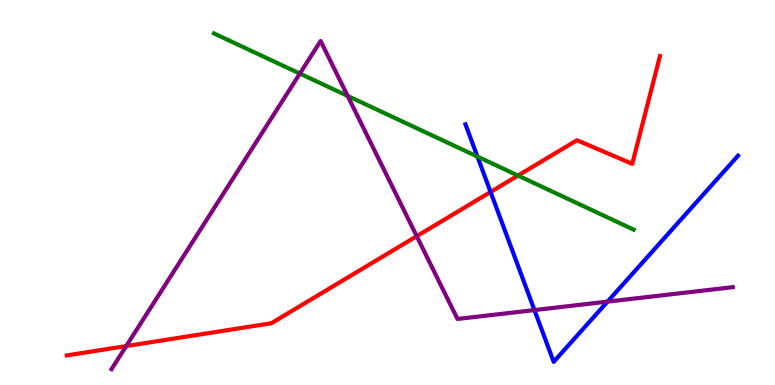[{'lines': ['blue', 'red'], 'intersections': [{'x': 6.33, 'y': 5.01}]}, {'lines': ['green', 'red'], 'intersections': [{'x': 6.68, 'y': 5.44}]}, {'lines': ['purple', 'red'], 'intersections': [{'x': 1.63, 'y': 1.01}, {'x': 5.38, 'y': 3.87}]}, {'lines': ['blue', 'green'], 'intersections': [{'x': 6.16, 'y': 5.93}]}, {'lines': ['blue', 'purple'], 'intersections': [{'x': 6.9, 'y': 1.95}, {'x': 7.84, 'y': 2.17}]}, {'lines': ['green', 'purple'], 'intersections': [{'x': 3.87, 'y': 8.09}, {'x': 4.49, 'y': 7.51}]}]